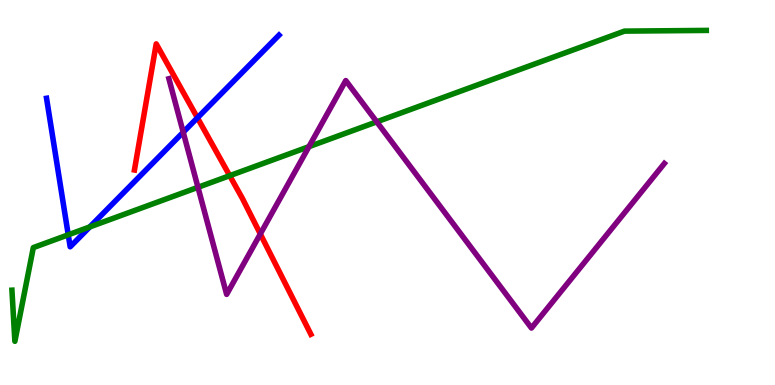[{'lines': ['blue', 'red'], 'intersections': [{'x': 2.55, 'y': 6.94}]}, {'lines': ['green', 'red'], 'intersections': [{'x': 2.96, 'y': 5.44}]}, {'lines': ['purple', 'red'], 'intersections': [{'x': 3.36, 'y': 3.92}]}, {'lines': ['blue', 'green'], 'intersections': [{'x': 0.881, 'y': 3.9}, {'x': 1.16, 'y': 4.11}]}, {'lines': ['blue', 'purple'], 'intersections': [{'x': 2.36, 'y': 6.57}]}, {'lines': ['green', 'purple'], 'intersections': [{'x': 2.55, 'y': 5.14}, {'x': 3.99, 'y': 6.19}, {'x': 4.86, 'y': 6.84}]}]